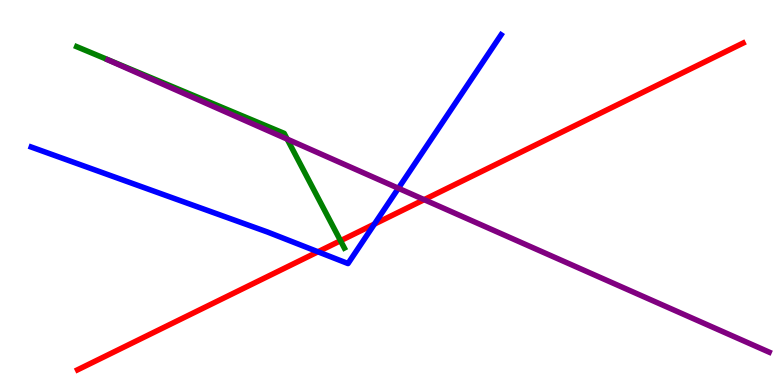[{'lines': ['blue', 'red'], 'intersections': [{'x': 4.1, 'y': 3.46}, {'x': 4.83, 'y': 4.18}]}, {'lines': ['green', 'red'], 'intersections': [{'x': 4.39, 'y': 3.75}]}, {'lines': ['purple', 'red'], 'intersections': [{'x': 5.47, 'y': 4.81}]}, {'lines': ['blue', 'green'], 'intersections': []}, {'lines': ['blue', 'purple'], 'intersections': [{'x': 5.14, 'y': 5.11}]}, {'lines': ['green', 'purple'], 'intersections': [{'x': 3.71, 'y': 6.39}]}]